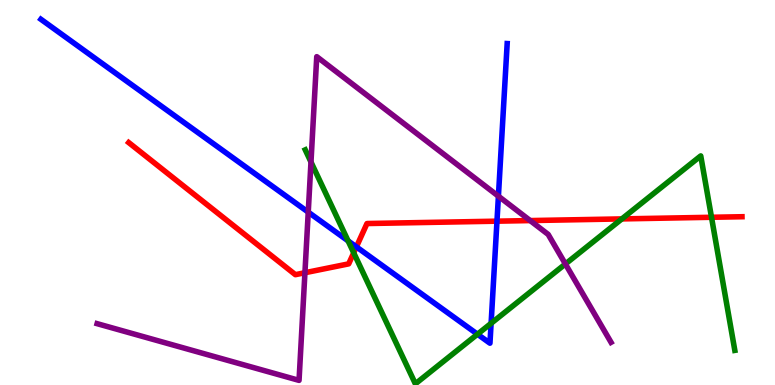[{'lines': ['blue', 'red'], 'intersections': [{'x': 4.6, 'y': 3.59}, {'x': 6.41, 'y': 4.26}]}, {'lines': ['green', 'red'], 'intersections': [{'x': 4.56, 'y': 3.43}, {'x': 8.02, 'y': 4.31}, {'x': 9.18, 'y': 4.36}]}, {'lines': ['purple', 'red'], 'intersections': [{'x': 3.93, 'y': 2.92}, {'x': 6.84, 'y': 4.27}]}, {'lines': ['blue', 'green'], 'intersections': [{'x': 4.49, 'y': 3.74}, {'x': 6.16, 'y': 1.32}, {'x': 6.34, 'y': 1.6}]}, {'lines': ['blue', 'purple'], 'intersections': [{'x': 3.98, 'y': 4.49}, {'x': 6.43, 'y': 4.9}]}, {'lines': ['green', 'purple'], 'intersections': [{'x': 4.01, 'y': 5.79}, {'x': 7.3, 'y': 3.14}]}]